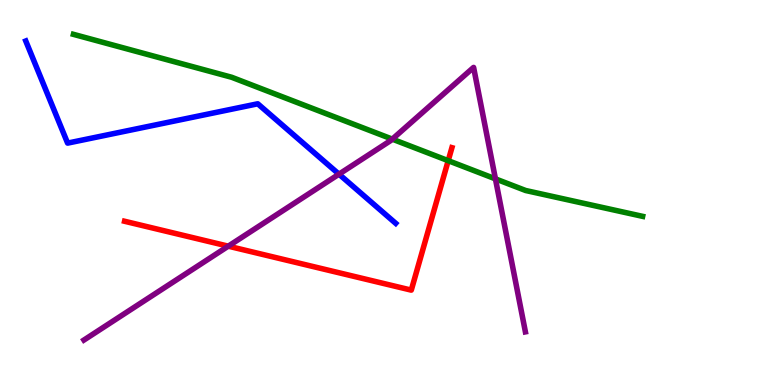[{'lines': ['blue', 'red'], 'intersections': []}, {'lines': ['green', 'red'], 'intersections': [{'x': 5.78, 'y': 5.83}]}, {'lines': ['purple', 'red'], 'intersections': [{'x': 2.95, 'y': 3.61}]}, {'lines': ['blue', 'green'], 'intersections': []}, {'lines': ['blue', 'purple'], 'intersections': [{'x': 4.37, 'y': 5.48}]}, {'lines': ['green', 'purple'], 'intersections': [{'x': 5.06, 'y': 6.39}, {'x': 6.39, 'y': 5.35}]}]